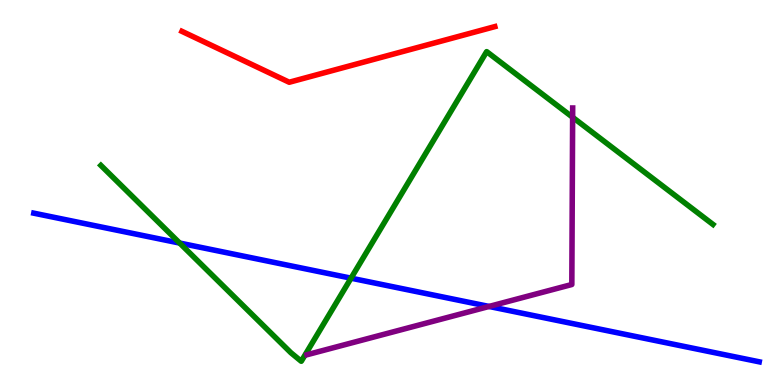[{'lines': ['blue', 'red'], 'intersections': []}, {'lines': ['green', 'red'], 'intersections': []}, {'lines': ['purple', 'red'], 'intersections': []}, {'lines': ['blue', 'green'], 'intersections': [{'x': 2.32, 'y': 3.69}, {'x': 4.53, 'y': 2.77}]}, {'lines': ['blue', 'purple'], 'intersections': [{'x': 6.31, 'y': 2.04}]}, {'lines': ['green', 'purple'], 'intersections': [{'x': 7.39, 'y': 6.95}]}]